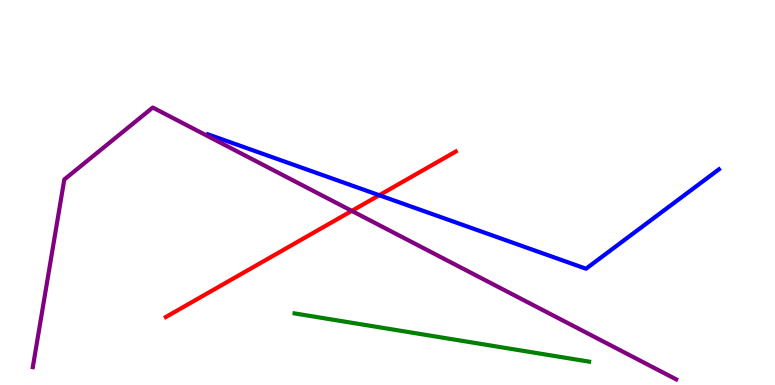[{'lines': ['blue', 'red'], 'intersections': [{'x': 4.89, 'y': 4.93}]}, {'lines': ['green', 'red'], 'intersections': []}, {'lines': ['purple', 'red'], 'intersections': [{'x': 4.54, 'y': 4.52}]}, {'lines': ['blue', 'green'], 'intersections': []}, {'lines': ['blue', 'purple'], 'intersections': []}, {'lines': ['green', 'purple'], 'intersections': []}]